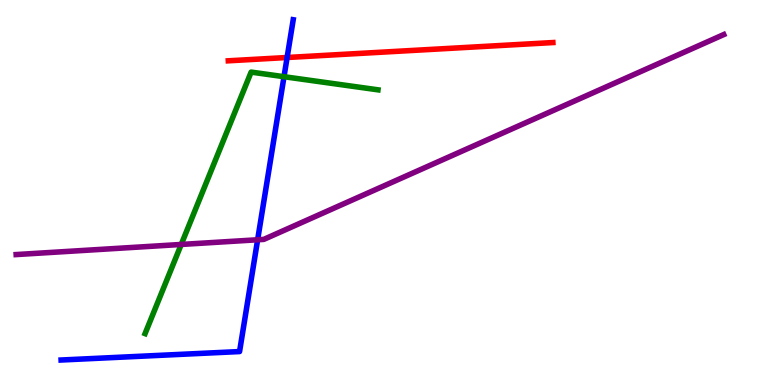[{'lines': ['blue', 'red'], 'intersections': [{'x': 3.7, 'y': 8.51}]}, {'lines': ['green', 'red'], 'intersections': []}, {'lines': ['purple', 'red'], 'intersections': []}, {'lines': ['blue', 'green'], 'intersections': [{'x': 3.66, 'y': 8.01}]}, {'lines': ['blue', 'purple'], 'intersections': [{'x': 3.32, 'y': 3.77}]}, {'lines': ['green', 'purple'], 'intersections': [{'x': 2.34, 'y': 3.65}]}]